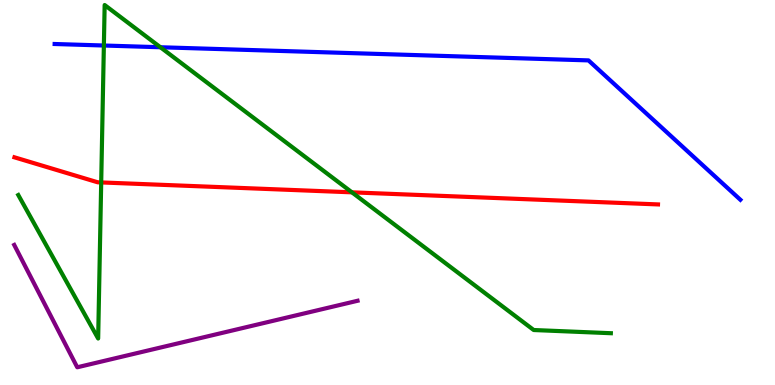[{'lines': ['blue', 'red'], 'intersections': []}, {'lines': ['green', 'red'], 'intersections': [{'x': 1.31, 'y': 5.26}, {'x': 4.54, 'y': 5.0}]}, {'lines': ['purple', 'red'], 'intersections': []}, {'lines': ['blue', 'green'], 'intersections': [{'x': 1.34, 'y': 8.82}, {'x': 2.07, 'y': 8.77}]}, {'lines': ['blue', 'purple'], 'intersections': []}, {'lines': ['green', 'purple'], 'intersections': []}]